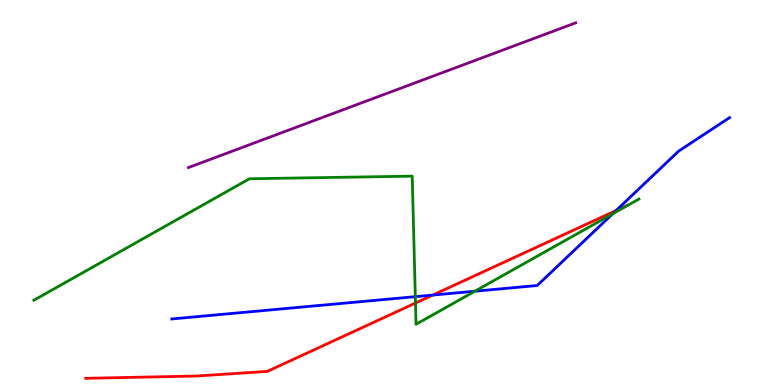[{'lines': ['blue', 'red'], 'intersections': [{'x': 5.58, 'y': 2.34}, {'x': 7.95, 'y': 4.53}]}, {'lines': ['green', 'red'], 'intersections': [{'x': 5.36, 'y': 2.13}]}, {'lines': ['purple', 'red'], 'intersections': []}, {'lines': ['blue', 'green'], 'intersections': [{'x': 5.36, 'y': 2.29}, {'x': 6.13, 'y': 2.44}, {'x': 7.91, 'y': 4.45}]}, {'lines': ['blue', 'purple'], 'intersections': []}, {'lines': ['green', 'purple'], 'intersections': []}]